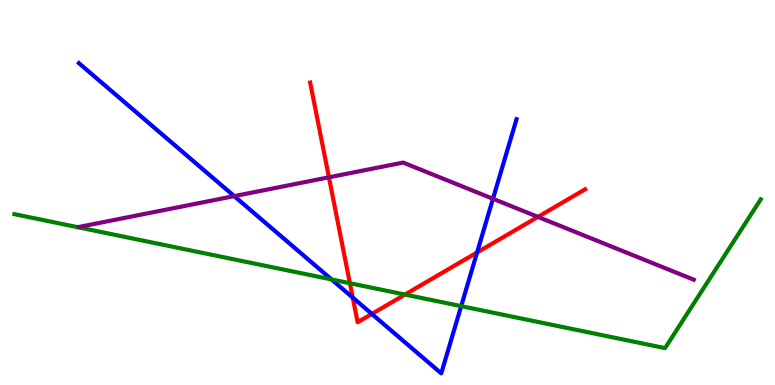[{'lines': ['blue', 'red'], 'intersections': [{'x': 4.55, 'y': 2.27}, {'x': 4.8, 'y': 1.85}, {'x': 6.16, 'y': 3.44}]}, {'lines': ['green', 'red'], 'intersections': [{'x': 4.51, 'y': 2.64}, {'x': 5.23, 'y': 2.35}]}, {'lines': ['purple', 'red'], 'intersections': [{'x': 4.24, 'y': 5.39}, {'x': 6.94, 'y': 4.37}]}, {'lines': ['blue', 'green'], 'intersections': [{'x': 4.28, 'y': 2.74}, {'x': 5.95, 'y': 2.05}]}, {'lines': ['blue', 'purple'], 'intersections': [{'x': 3.02, 'y': 4.91}, {'x': 6.36, 'y': 4.84}]}, {'lines': ['green', 'purple'], 'intersections': []}]